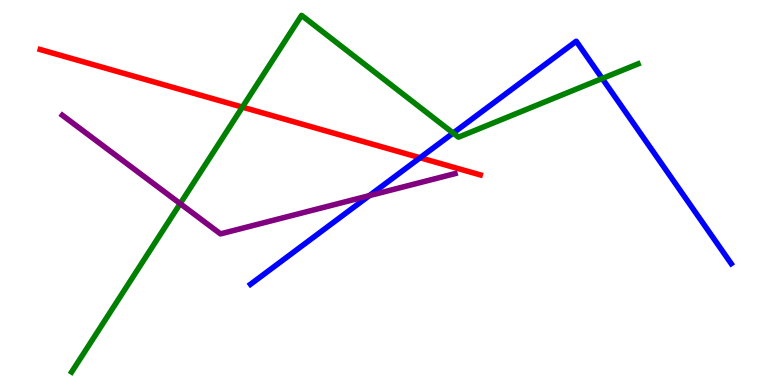[{'lines': ['blue', 'red'], 'intersections': [{'x': 5.42, 'y': 5.9}]}, {'lines': ['green', 'red'], 'intersections': [{'x': 3.13, 'y': 7.22}]}, {'lines': ['purple', 'red'], 'intersections': []}, {'lines': ['blue', 'green'], 'intersections': [{'x': 5.85, 'y': 6.54}, {'x': 7.77, 'y': 7.96}]}, {'lines': ['blue', 'purple'], 'intersections': [{'x': 4.77, 'y': 4.92}]}, {'lines': ['green', 'purple'], 'intersections': [{'x': 2.33, 'y': 4.71}]}]